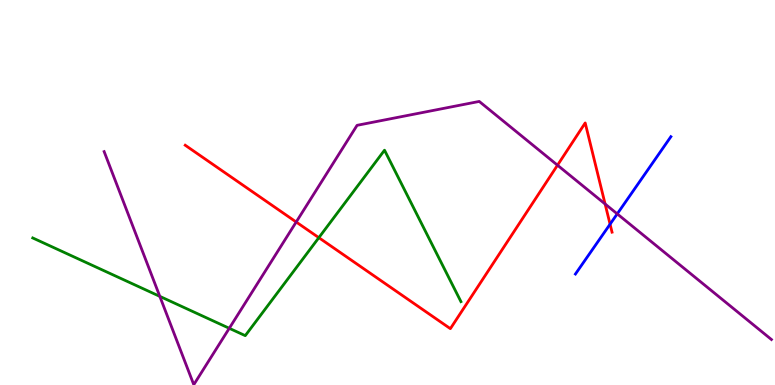[{'lines': ['blue', 'red'], 'intersections': [{'x': 7.87, 'y': 4.18}]}, {'lines': ['green', 'red'], 'intersections': [{'x': 4.11, 'y': 3.83}]}, {'lines': ['purple', 'red'], 'intersections': [{'x': 3.82, 'y': 4.23}, {'x': 7.19, 'y': 5.71}, {'x': 7.81, 'y': 4.7}]}, {'lines': ['blue', 'green'], 'intersections': []}, {'lines': ['blue', 'purple'], 'intersections': [{'x': 7.96, 'y': 4.44}]}, {'lines': ['green', 'purple'], 'intersections': [{'x': 2.06, 'y': 2.3}, {'x': 2.96, 'y': 1.47}]}]